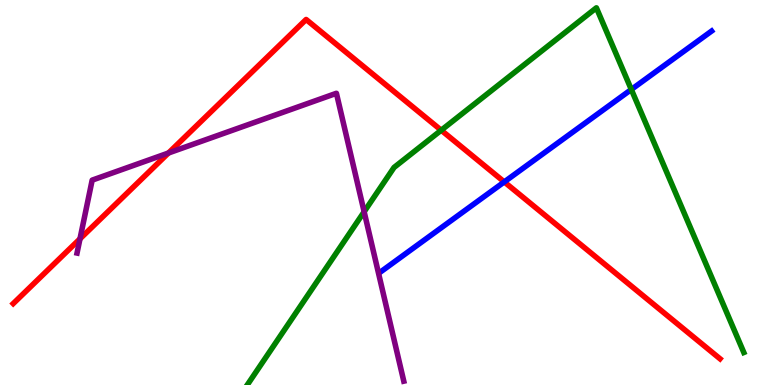[{'lines': ['blue', 'red'], 'intersections': [{'x': 6.51, 'y': 5.27}]}, {'lines': ['green', 'red'], 'intersections': [{'x': 5.69, 'y': 6.62}]}, {'lines': ['purple', 'red'], 'intersections': [{'x': 1.03, 'y': 3.8}, {'x': 2.17, 'y': 6.03}]}, {'lines': ['blue', 'green'], 'intersections': [{'x': 8.15, 'y': 7.68}]}, {'lines': ['blue', 'purple'], 'intersections': []}, {'lines': ['green', 'purple'], 'intersections': [{'x': 4.7, 'y': 4.5}]}]